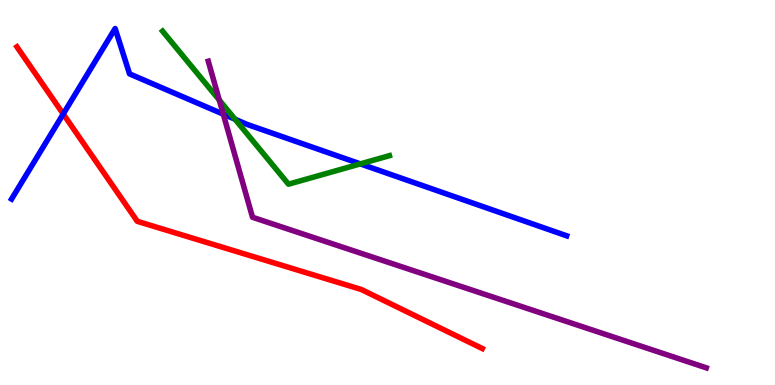[{'lines': ['blue', 'red'], 'intersections': [{'x': 0.816, 'y': 7.04}]}, {'lines': ['green', 'red'], 'intersections': []}, {'lines': ['purple', 'red'], 'intersections': []}, {'lines': ['blue', 'green'], 'intersections': [{'x': 3.03, 'y': 6.9}, {'x': 4.65, 'y': 5.74}]}, {'lines': ['blue', 'purple'], 'intersections': [{'x': 2.88, 'y': 7.03}]}, {'lines': ['green', 'purple'], 'intersections': [{'x': 2.83, 'y': 7.4}]}]